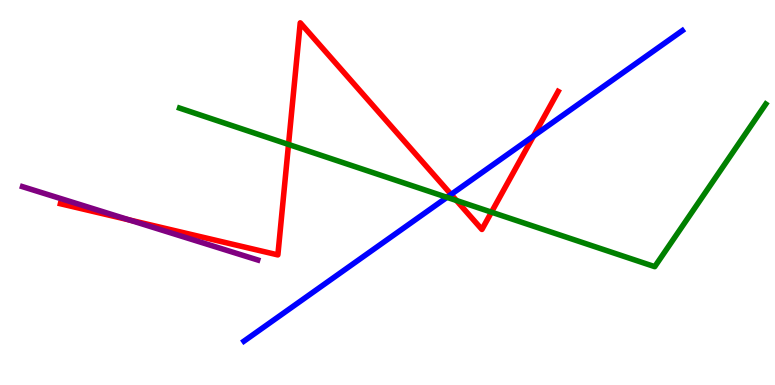[{'lines': ['blue', 'red'], 'intersections': [{'x': 5.82, 'y': 4.95}, {'x': 6.88, 'y': 6.47}]}, {'lines': ['green', 'red'], 'intersections': [{'x': 3.72, 'y': 6.25}, {'x': 5.89, 'y': 4.79}, {'x': 6.34, 'y': 4.49}]}, {'lines': ['purple', 'red'], 'intersections': [{'x': 1.67, 'y': 4.29}]}, {'lines': ['blue', 'green'], 'intersections': [{'x': 5.77, 'y': 4.87}]}, {'lines': ['blue', 'purple'], 'intersections': []}, {'lines': ['green', 'purple'], 'intersections': []}]